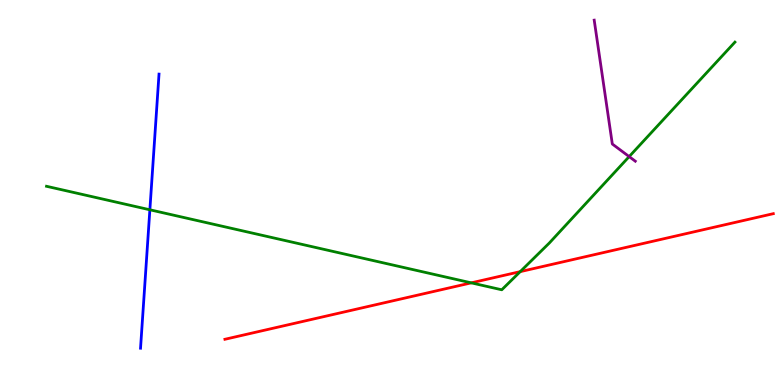[{'lines': ['blue', 'red'], 'intersections': []}, {'lines': ['green', 'red'], 'intersections': [{'x': 6.08, 'y': 2.65}, {'x': 6.71, 'y': 2.94}]}, {'lines': ['purple', 'red'], 'intersections': []}, {'lines': ['blue', 'green'], 'intersections': [{'x': 1.93, 'y': 4.55}]}, {'lines': ['blue', 'purple'], 'intersections': []}, {'lines': ['green', 'purple'], 'intersections': [{'x': 8.12, 'y': 5.93}]}]